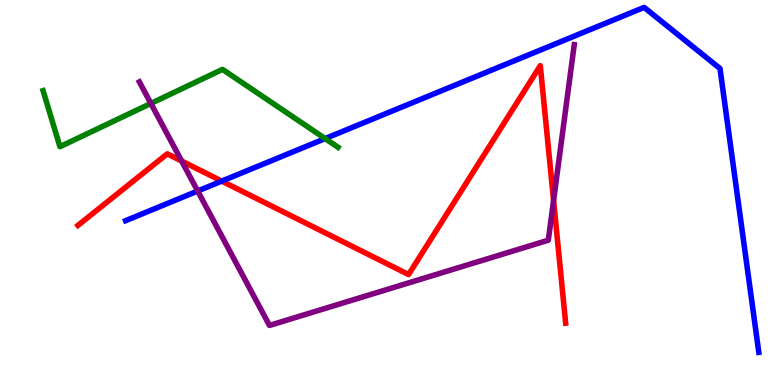[{'lines': ['blue', 'red'], 'intersections': [{'x': 2.86, 'y': 5.3}]}, {'lines': ['green', 'red'], 'intersections': []}, {'lines': ['purple', 'red'], 'intersections': [{'x': 2.34, 'y': 5.82}, {'x': 7.14, 'y': 4.79}]}, {'lines': ['blue', 'green'], 'intersections': [{'x': 4.2, 'y': 6.4}]}, {'lines': ['blue', 'purple'], 'intersections': [{'x': 2.55, 'y': 5.04}]}, {'lines': ['green', 'purple'], 'intersections': [{'x': 1.95, 'y': 7.31}]}]